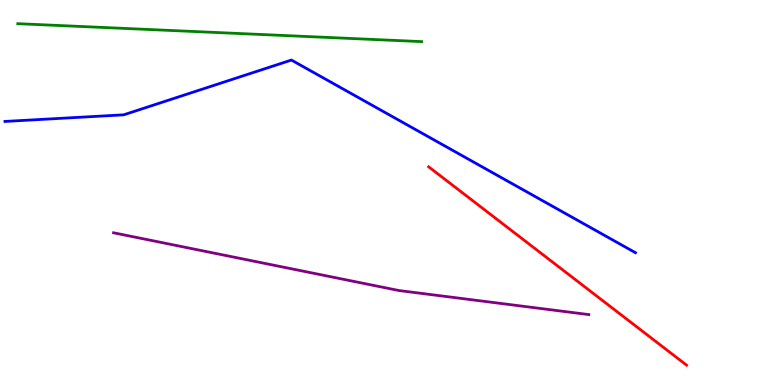[{'lines': ['blue', 'red'], 'intersections': []}, {'lines': ['green', 'red'], 'intersections': []}, {'lines': ['purple', 'red'], 'intersections': []}, {'lines': ['blue', 'green'], 'intersections': []}, {'lines': ['blue', 'purple'], 'intersections': []}, {'lines': ['green', 'purple'], 'intersections': []}]